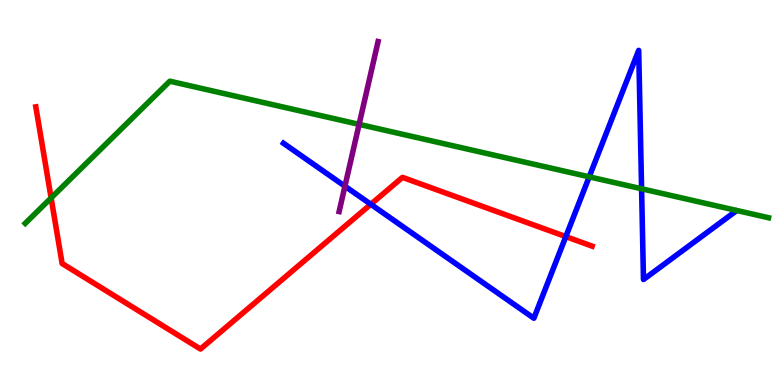[{'lines': ['blue', 'red'], 'intersections': [{'x': 4.78, 'y': 4.69}, {'x': 7.3, 'y': 3.85}]}, {'lines': ['green', 'red'], 'intersections': [{'x': 0.659, 'y': 4.86}]}, {'lines': ['purple', 'red'], 'intersections': []}, {'lines': ['blue', 'green'], 'intersections': [{'x': 7.6, 'y': 5.41}, {'x': 8.28, 'y': 5.1}]}, {'lines': ['blue', 'purple'], 'intersections': [{'x': 4.45, 'y': 5.16}]}, {'lines': ['green', 'purple'], 'intersections': [{'x': 4.63, 'y': 6.77}]}]